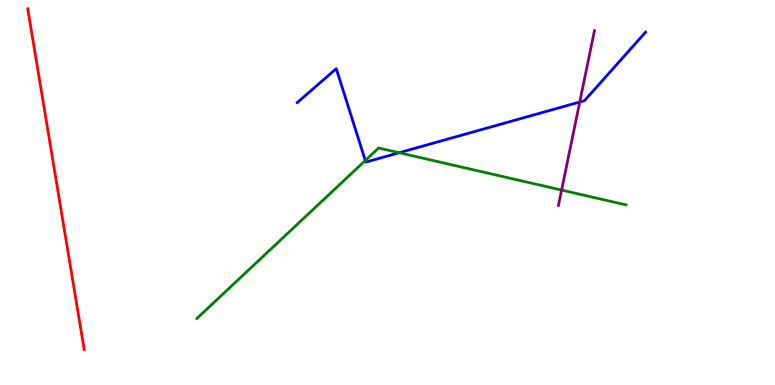[{'lines': ['blue', 'red'], 'intersections': []}, {'lines': ['green', 'red'], 'intersections': []}, {'lines': ['purple', 'red'], 'intersections': []}, {'lines': ['blue', 'green'], 'intersections': [{'x': 4.71, 'y': 5.83}, {'x': 5.15, 'y': 6.03}]}, {'lines': ['blue', 'purple'], 'intersections': [{'x': 7.48, 'y': 7.35}]}, {'lines': ['green', 'purple'], 'intersections': [{'x': 7.25, 'y': 5.06}]}]